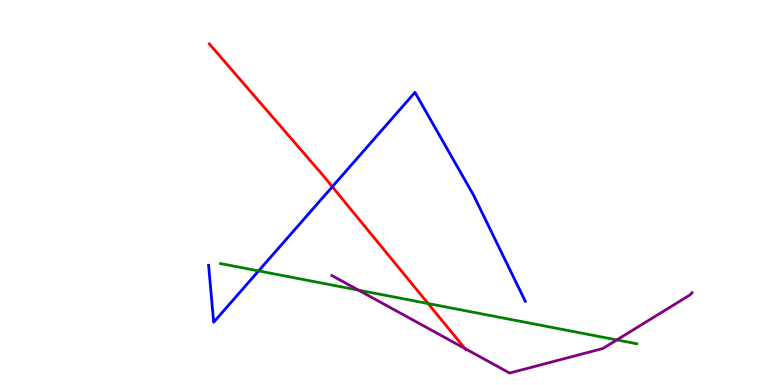[{'lines': ['blue', 'red'], 'intersections': [{'x': 4.29, 'y': 5.15}]}, {'lines': ['green', 'red'], 'intersections': [{'x': 5.52, 'y': 2.12}]}, {'lines': ['purple', 'red'], 'intersections': [{'x': 6.0, 'y': 0.946}]}, {'lines': ['blue', 'green'], 'intersections': [{'x': 3.34, 'y': 2.96}]}, {'lines': ['blue', 'purple'], 'intersections': []}, {'lines': ['green', 'purple'], 'intersections': [{'x': 4.63, 'y': 2.46}, {'x': 7.96, 'y': 1.17}]}]